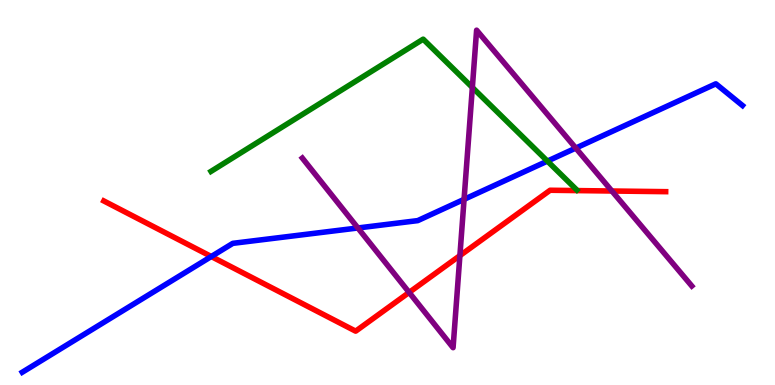[{'lines': ['blue', 'red'], 'intersections': [{'x': 2.73, 'y': 3.34}]}, {'lines': ['green', 'red'], 'intersections': []}, {'lines': ['purple', 'red'], 'intersections': [{'x': 5.28, 'y': 2.4}, {'x': 5.93, 'y': 3.36}, {'x': 7.9, 'y': 5.04}]}, {'lines': ['blue', 'green'], 'intersections': [{'x': 7.06, 'y': 5.82}]}, {'lines': ['blue', 'purple'], 'intersections': [{'x': 4.62, 'y': 4.08}, {'x': 5.99, 'y': 4.82}, {'x': 7.43, 'y': 6.15}]}, {'lines': ['green', 'purple'], 'intersections': [{'x': 6.09, 'y': 7.73}]}]